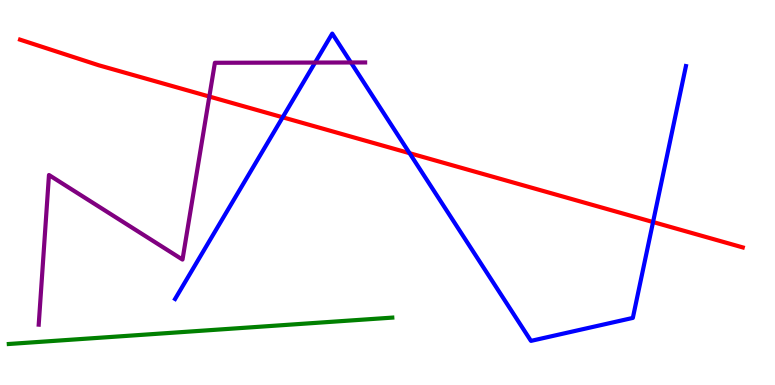[{'lines': ['blue', 'red'], 'intersections': [{'x': 3.65, 'y': 6.95}, {'x': 5.28, 'y': 6.02}, {'x': 8.43, 'y': 4.23}]}, {'lines': ['green', 'red'], 'intersections': []}, {'lines': ['purple', 'red'], 'intersections': [{'x': 2.7, 'y': 7.49}]}, {'lines': ['blue', 'green'], 'intersections': []}, {'lines': ['blue', 'purple'], 'intersections': [{'x': 4.07, 'y': 8.38}, {'x': 4.53, 'y': 8.38}]}, {'lines': ['green', 'purple'], 'intersections': []}]